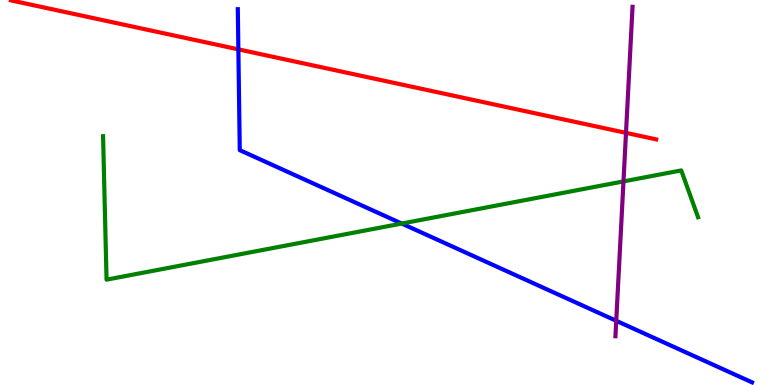[{'lines': ['blue', 'red'], 'intersections': [{'x': 3.08, 'y': 8.72}]}, {'lines': ['green', 'red'], 'intersections': []}, {'lines': ['purple', 'red'], 'intersections': [{'x': 8.08, 'y': 6.55}]}, {'lines': ['blue', 'green'], 'intersections': [{'x': 5.18, 'y': 4.19}]}, {'lines': ['blue', 'purple'], 'intersections': [{'x': 7.95, 'y': 1.67}]}, {'lines': ['green', 'purple'], 'intersections': [{'x': 8.04, 'y': 5.29}]}]